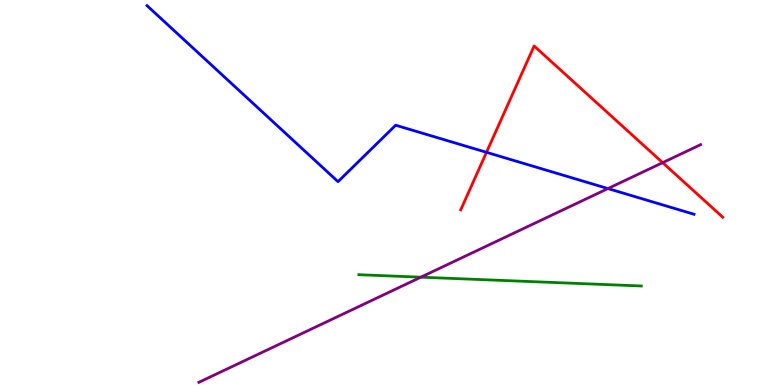[{'lines': ['blue', 'red'], 'intersections': [{'x': 6.28, 'y': 6.04}]}, {'lines': ['green', 'red'], 'intersections': []}, {'lines': ['purple', 'red'], 'intersections': [{'x': 8.55, 'y': 5.78}]}, {'lines': ['blue', 'green'], 'intersections': []}, {'lines': ['blue', 'purple'], 'intersections': [{'x': 7.84, 'y': 5.1}]}, {'lines': ['green', 'purple'], 'intersections': [{'x': 5.43, 'y': 2.8}]}]